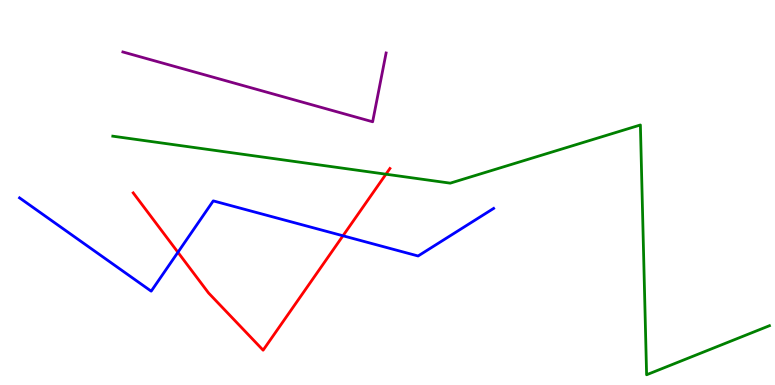[{'lines': ['blue', 'red'], 'intersections': [{'x': 2.3, 'y': 3.45}, {'x': 4.43, 'y': 3.88}]}, {'lines': ['green', 'red'], 'intersections': [{'x': 4.98, 'y': 5.48}]}, {'lines': ['purple', 'red'], 'intersections': []}, {'lines': ['blue', 'green'], 'intersections': []}, {'lines': ['blue', 'purple'], 'intersections': []}, {'lines': ['green', 'purple'], 'intersections': []}]